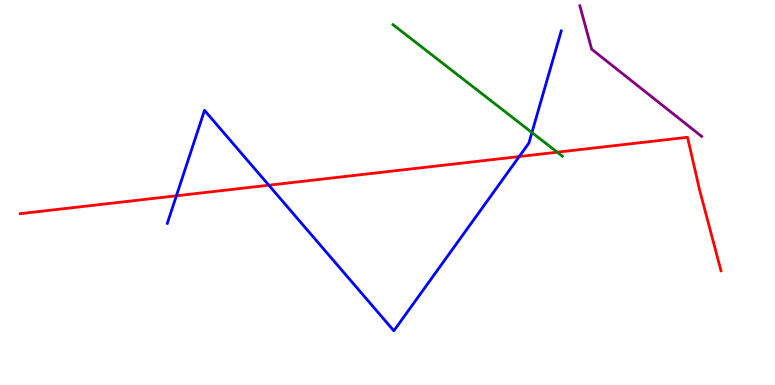[{'lines': ['blue', 'red'], 'intersections': [{'x': 2.28, 'y': 4.91}, {'x': 3.47, 'y': 5.19}, {'x': 6.7, 'y': 5.93}]}, {'lines': ['green', 'red'], 'intersections': [{'x': 7.19, 'y': 6.05}]}, {'lines': ['purple', 'red'], 'intersections': []}, {'lines': ['blue', 'green'], 'intersections': [{'x': 6.86, 'y': 6.56}]}, {'lines': ['blue', 'purple'], 'intersections': []}, {'lines': ['green', 'purple'], 'intersections': []}]